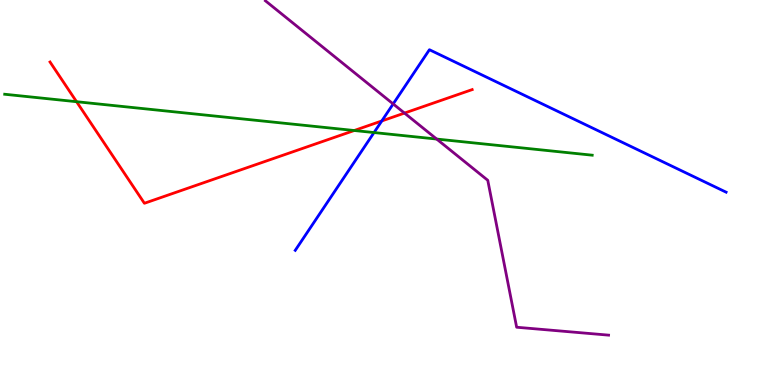[{'lines': ['blue', 'red'], 'intersections': [{'x': 4.93, 'y': 6.86}]}, {'lines': ['green', 'red'], 'intersections': [{'x': 0.988, 'y': 7.36}, {'x': 4.57, 'y': 6.61}]}, {'lines': ['purple', 'red'], 'intersections': [{'x': 5.22, 'y': 7.06}]}, {'lines': ['blue', 'green'], 'intersections': [{'x': 4.83, 'y': 6.56}]}, {'lines': ['blue', 'purple'], 'intersections': [{'x': 5.07, 'y': 7.3}]}, {'lines': ['green', 'purple'], 'intersections': [{'x': 5.63, 'y': 6.39}]}]